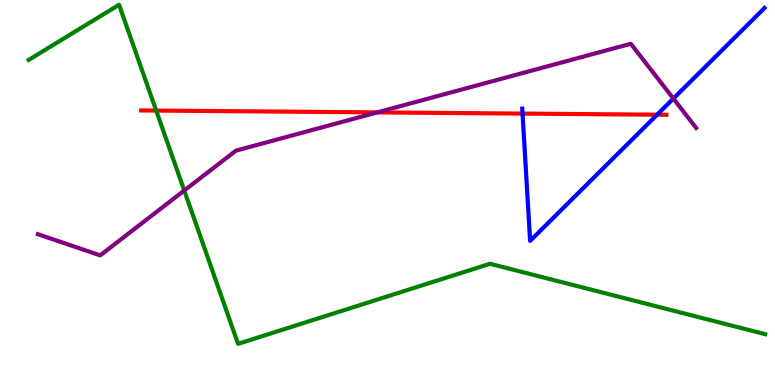[{'lines': ['blue', 'red'], 'intersections': [{'x': 6.74, 'y': 7.05}, {'x': 8.48, 'y': 7.02}]}, {'lines': ['green', 'red'], 'intersections': [{'x': 2.02, 'y': 7.13}]}, {'lines': ['purple', 'red'], 'intersections': [{'x': 4.87, 'y': 7.08}]}, {'lines': ['blue', 'green'], 'intersections': []}, {'lines': ['blue', 'purple'], 'intersections': [{'x': 8.69, 'y': 7.44}]}, {'lines': ['green', 'purple'], 'intersections': [{'x': 2.38, 'y': 5.05}]}]